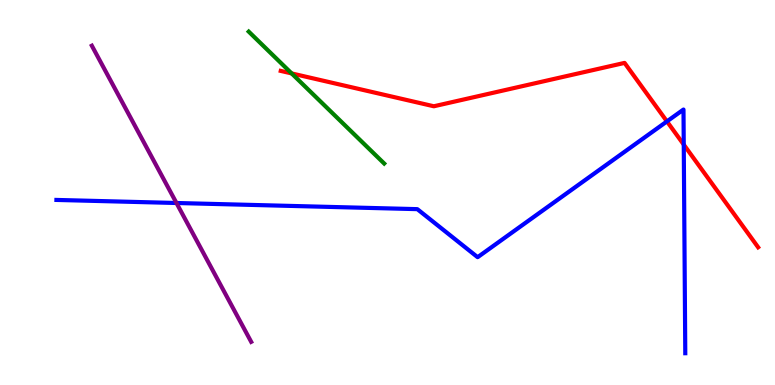[{'lines': ['blue', 'red'], 'intersections': [{'x': 8.61, 'y': 6.85}, {'x': 8.82, 'y': 6.24}]}, {'lines': ['green', 'red'], 'intersections': [{'x': 3.76, 'y': 8.09}]}, {'lines': ['purple', 'red'], 'intersections': []}, {'lines': ['blue', 'green'], 'intersections': []}, {'lines': ['blue', 'purple'], 'intersections': [{'x': 2.28, 'y': 4.73}]}, {'lines': ['green', 'purple'], 'intersections': []}]